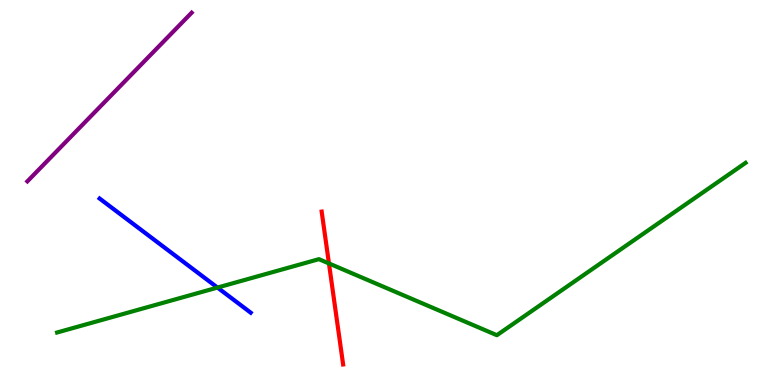[{'lines': ['blue', 'red'], 'intersections': []}, {'lines': ['green', 'red'], 'intersections': [{'x': 4.24, 'y': 3.16}]}, {'lines': ['purple', 'red'], 'intersections': []}, {'lines': ['blue', 'green'], 'intersections': [{'x': 2.81, 'y': 2.53}]}, {'lines': ['blue', 'purple'], 'intersections': []}, {'lines': ['green', 'purple'], 'intersections': []}]